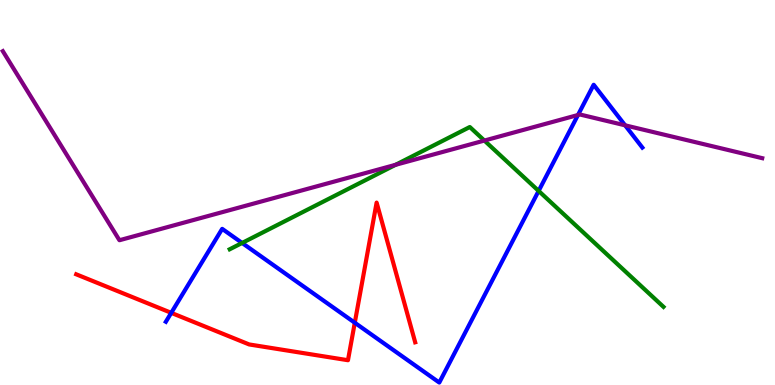[{'lines': ['blue', 'red'], 'intersections': [{'x': 2.21, 'y': 1.87}, {'x': 4.58, 'y': 1.62}]}, {'lines': ['green', 'red'], 'intersections': []}, {'lines': ['purple', 'red'], 'intersections': []}, {'lines': ['blue', 'green'], 'intersections': [{'x': 3.12, 'y': 3.69}, {'x': 6.95, 'y': 5.04}]}, {'lines': ['blue', 'purple'], 'intersections': [{'x': 7.46, 'y': 7.01}, {'x': 8.07, 'y': 6.74}]}, {'lines': ['green', 'purple'], 'intersections': [{'x': 5.1, 'y': 5.72}, {'x': 6.25, 'y': 6.35}]}]